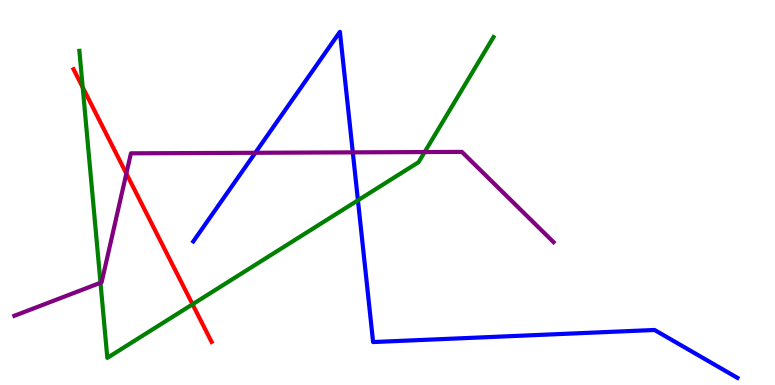[{'lines': ['blue', 'red'], 'intersections': []}, {'lines': ['green', 'red'], 'intersections': [{'x': 1.07, 'y': 7.73}, {'x': 2.48, 'y': 2.1}]}, {'lines': ['purple', 'red'], 'intersections': [{'x': 1.63, 'y': 5.49}]}, {'lines': ['blue', 'green'], 'intersections': [{'x': 4.62, 'y': 4.8}]}, {'lines': ['blue', 'purple'], 'intersections': [{'x': 3.29, 'y': 6.03}, {'x': 4.55, 'y': 6.04}]}, {'lines': ['green', 'purple'], 'intersections': [{'x': 1.3, 'y': 2.66}, {'x': 5.48, 'y': 6.05}]}]